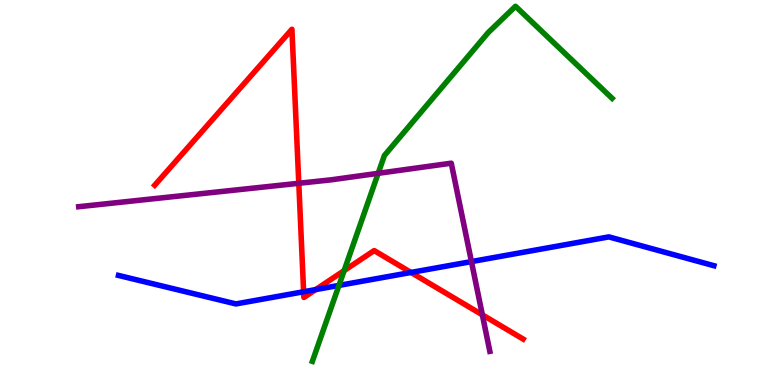[{'lines': ['blue', 'red'], 'intersections': [{'x': 3.92, 'y': 2.42}, {'x': 4.07, 'y': 2.48}, {'x': 5.3, 'y': 2.92}]}, {'lines': ['green', 'red'], 'intersections': [{'x': 4.44, 'y': 2.97}]}, {'lines': ['purple', 'red'], 'intersections': [{'x': 3.86, 'y': 5.24}, {'x': 6.22, 'y': 1.82}]}, {'lines': ['blue', 'green'], 'intersections': [{'x': 4.37, 'y': 2.59}]}, {'lines': ['blue', 'purple'], 'intersections': [{'x': 6.08, 'y': 3.21}]}, {'lines': ['green', 'purple'], 'intersections': [{'x': 4.88, 'y': 5.5}]}]